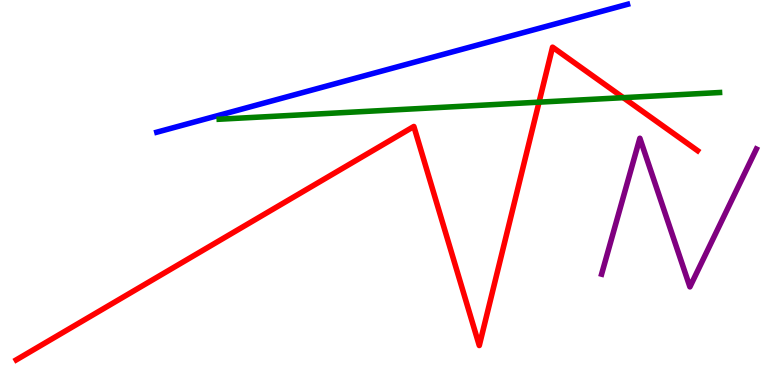[{'lines': ['blue', 'red'], 'intersections': []}, {'lines': ['green', 'red'], 'intersections': [{'x': 6.96, 'y': 7.35}, {'x': 8.04, 'y': 7.46}]}, {'lines': ['purple', 'red'], 'intersections': []}, {'lines': ['blue', 'green'], 'intersections': []}, {'lines': ['blue', 'purple'], 'intersections': []}, {'lines': ['green', 'purple'], 'intersections': []}]